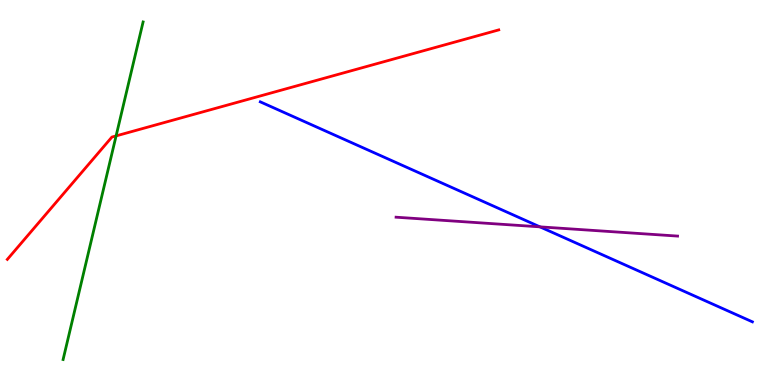[{'lines': ['blue', 'red'], 'intersections': []}, {'lines': ['green', 'red'], 'intersections': [{'x': 1.5, 'y': 6.47}]}, {'lines': ['purple', 'red'], 'intersections': []}, {'lines': ['blue', 'green'], 'intersections': []}, {'lines': ['blue', 'purple'], 'intersections': [{'x': 6.97, 'y': 4.11}]}, {'lines': ['green', 'purple'], 'intersections': []}]